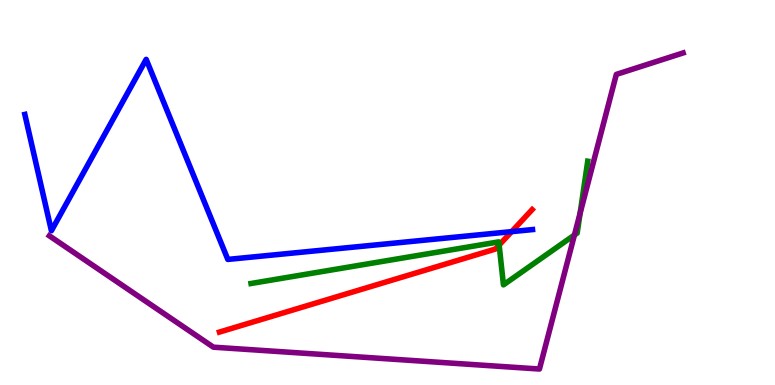[{'lines': ['blue', 'red'], 'intersections': [{'x': 6.6, 'y': 3.98}]}, {'lines': ['green', 'red'], 'intersections': [{'x': 6.44, 'y': 3.64}]}, {'lines': ['purple', 'red'], 'intersections': []}, {'lines': ['blue', 'green'], 'intersections': []}, {'lines': ['blue', 'purple'], 'intersections': []}, {'lines': ['green', 'purple'], 'intersections': [{'x': 7.41, 'y': 3.9}, {'x': 7.49, 'y': 4.46}]}]